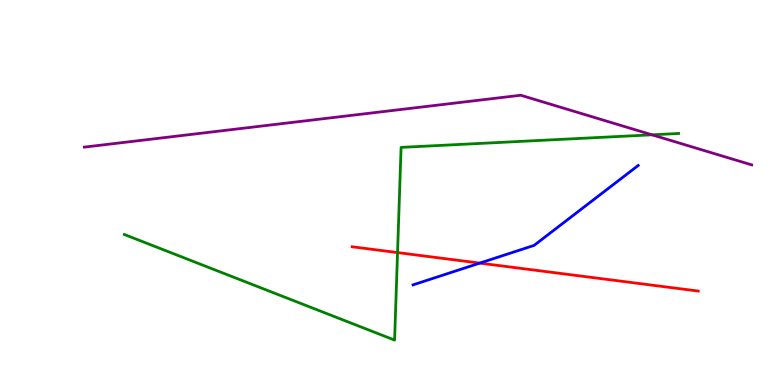[{'lines': ['blue', 'red'], 'intersections': [{'x': 6.19, 'y': 3.17}]}, {'lines': ['green', 'red'], 'intersections': [{'x': 5.13, 'y': 3.44}]}, {'lines': ['purple', 'red'], 'intersections': []}, {'lines': ['blue', 'green'], 'intersections': []}, {'lines': ['blue', 'purple'], 'intersections': []}, {'lines': ['green', 'purple'], 'intersections': [{'x': 8.41, 'y': 6.5}]}]